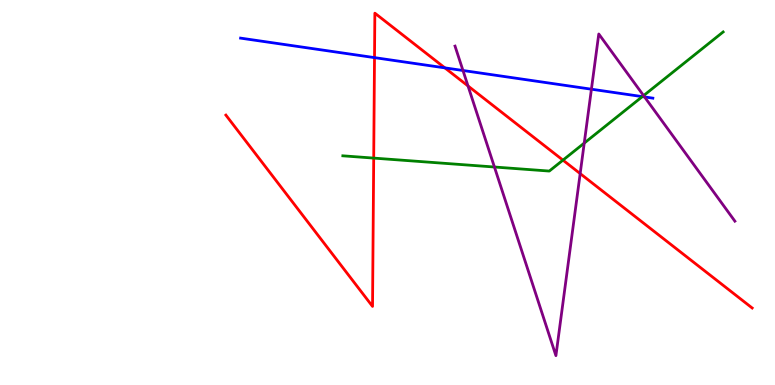[{'lines': ['blue', 'red'], 'intersections': [{'x': 4.83, 'y': 8.5}, {'x': 5.74, 'y': 8.24}]}, {'lines': ['green', 'red'], 'intersections': [{'x': 4.82, 'y': 5.89}, {'x': 7.26, 'y': 5.84}]}, {'lines': ['purple', 'red'], 'intersections': [{'x': 6.04, 'y': 7.77}, {'x': 7.49, 'y': 5.49}]}, {'lines': ['blue', 'green'], 'intersections': [{'x': 8.29, 'y': 7.49}]}, {'lines': ['blue', 'purple'], 'intersections': [{'x': 5.97, 'y': 8.17}, {'x': 7.63, 'y': 7.68}, {'x': 8.32, 'y': 7.48}]}, {'lines': ['green', 'purple'], 'intersections': [{'x': 6.38, 'y': 5.66}, {'x': 7.54, 'y': 6.28}, {'x': 8.3, 'y': 7.52}]}]